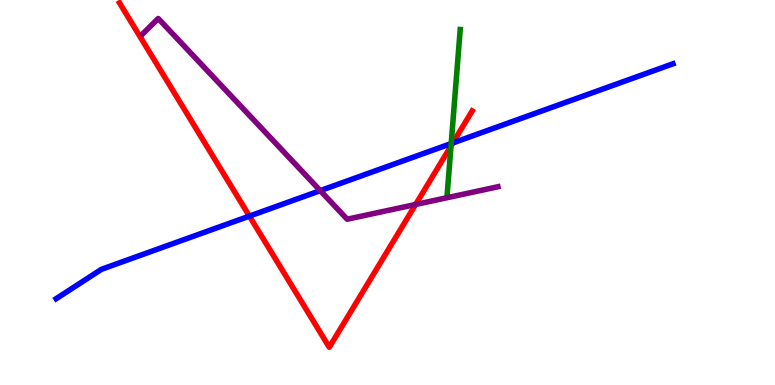[{'lines': ['blue', 'red'], 'intersections': [{'x': 3.22, 'y': 4.39}, {'x': 5.84, 'y': 6.29}]}, {'lines': ['green', 'red'], 'intersections': [{'x': 5.82, 'y': 6.21}]}, {'lines': ['purple', 'red'], 'intersections': [{'x': 5.36, 'y': 4.69}]}, {'lines': ['blue', 'green'], 'intersections': [{'x': 5.82, 'y': 6.27}]}, {'lines': ['blue', 'purple'], 'intersections': [{'x': 4.13, 'y': 5.05}]}, {'lines': ['green', 'purple'], 'intersections': []}]